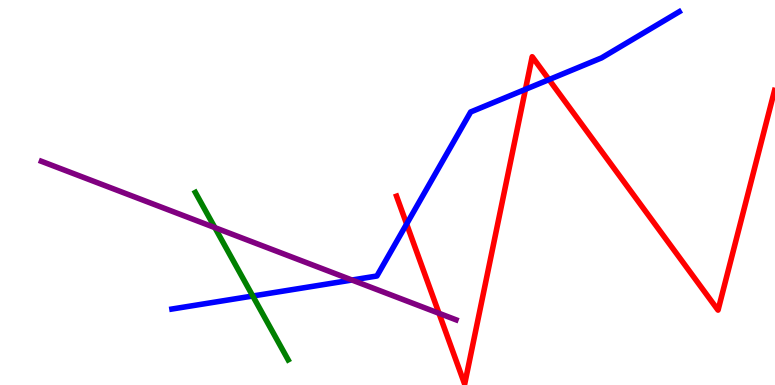[{'lines': ['blue', 'red'], 'intersections': [{'x': 5.25, 'y': 4.18}, {'x': 6.78, 'y': 7.68}, {'x': 7.08, 'y': 7.93}]}, {'lines': ['green', 'red'], 'intersections': []}, {'lines': ['purple', 'red'], 'intersections': [{'x': 5.66, 'y': 1.86}]}, {'lines': ['blue', 'green'], 'intersections': [{'x': 3.26, 'y': 2.31}]}, {'lines': ['blue', 'purple'], 'intersections': [{'x': 4.54, 'y': 2.73}]}, {'lines': ['green', 'purple'], 'intersections': [{'x': 2.77, 'y': 4.09}]}]